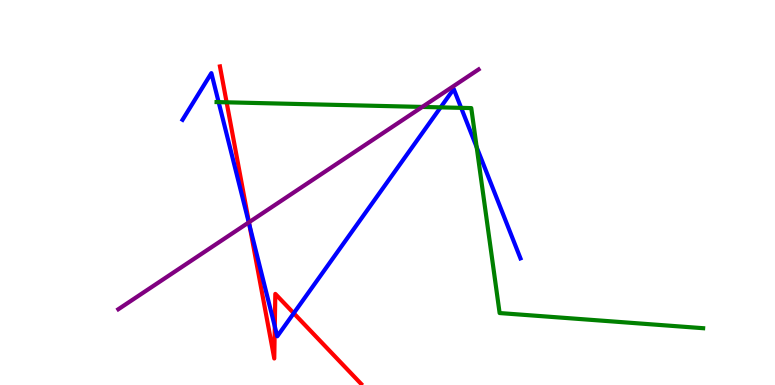[{'lines': ['blue', 'red'], 'intersections': [{'x': 3.22, 'y': 4.14}, {'x': 3.55, 'y': 1.52}, {'x': 3.79, 'y': 1.86}]}, {'lines': ['green', 'red'], 'intersections': [{'x': 2.92, 'y': 7.34}]}, {'lines': ['purple', 'red'], 'intersections': [{'x': 3.21, 'y': 4.23}]}, {'lines': ['blue', 'green'], 'intersections': [{'x': 2.82, 'y': 7.35}, {'x': 5.69, 'y': 7.21}, {'x': 5.95, 'y': 7.2}, {'x': 6.15, 'y': 6.18}]}, {'lines': ['blue', 'purple'], 'intersections': [{'x': 3.21, 'y': 4.22}]}, {'lines': ['green', 'purple'], 'intersections': [{'x': 5.45, 'y': 7.22}]}]